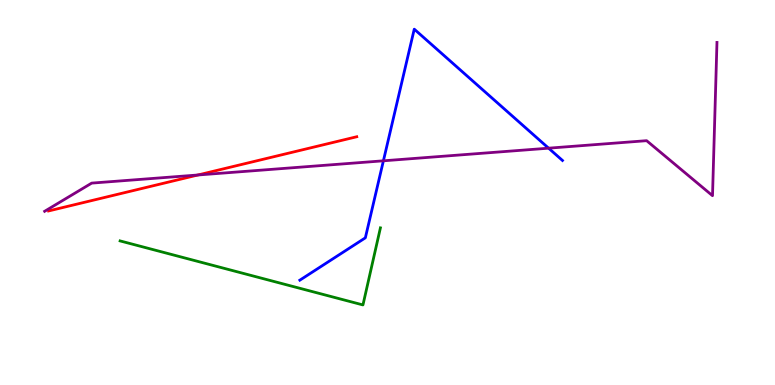[{'lines': ['blue', 'red'], 'intersections': []}, {'lines': ['green', 'red'], 'intersections': []}, {'lines': ['purple', 'red'], 'intersections': [{'x': 2.55, 'y': 5.45}]}, {'lines': ['blue', 'green'], 'intersections': []}, {'lines': ['blue', 'purple'], 'intersections': [{'x': 4.95, 'y': 5.82}, {'x': 7.08, 'y': 6.15}]}, {'lines': ['green', 'purple'], 'intersections': []}]